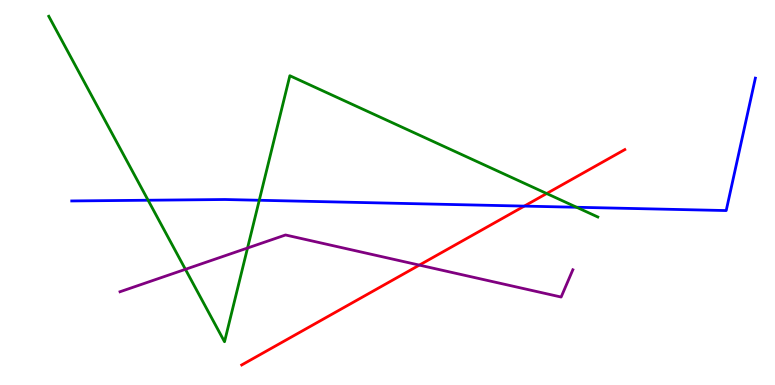[{'lines': ['blue', 'red'], 'intersections': [{'x': 6.76, 'y': 4.65}]}, {'lines': ['green', 'red'], 'intersections': [{'x': 7.05, 'y': 4.97}]}, {'lines': ['purple', 'red'], 'intersections': [{'x': 5.41, 'y': 3.11}]}, {'lines': ['blue', 'green'], 'intersections': [{'x': 1.91, 'y': 4.8}, {'x': 3.35, 'y': 4.8}, {'x': 7.44, 'y': 4.62}]}, {'lines': ['blue', 'purple'], 'intersections': []}, {'lines': ['green', 'purple'], 'intersections': [{'x': 2.39, 'y': 3.0}, {'x': 3.19, 'y': 3.56}]}]